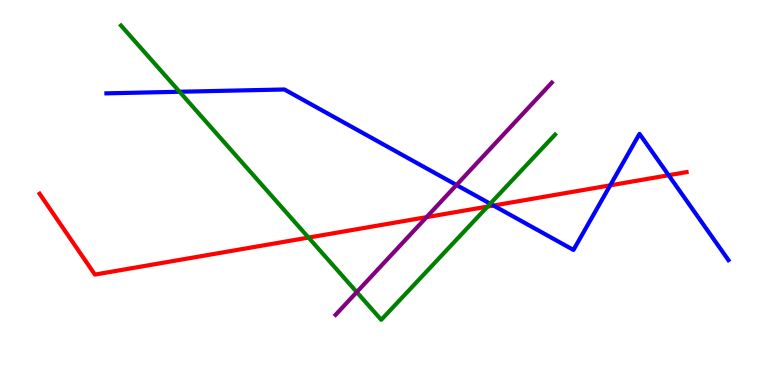[{'lines': ['blue', 'red'], 'intersections': [{'x': 6.37, 'y': 4.66}, {'x': 7.87, 'y': 5.19}, {'x': 8.63, 'y': 5.45}]}, {'lines': ['green', 'red'], 'intersections': [{'x': 3.98, 'y': 3.83}, {'x': 6.29, 'y': 4.63}]}, {'lines': ['purple', 'red'], 'intersections': [{'x': 5.5, 'y': 4.36}]}, {'lines': ['blue', 'green'], 'intersections': [{'x': 2.32, 'y': 7.62}, {'x': 6.33, 'y': 4.71}]}, {'lines': ['blue', 'purple'], 'intersections': [{'x': 5.89, 'y': 5.19}]}, {'lines': ['green', 'purple'], 'intersections': [{'x': 4.6, 'y': 2.41}]}]